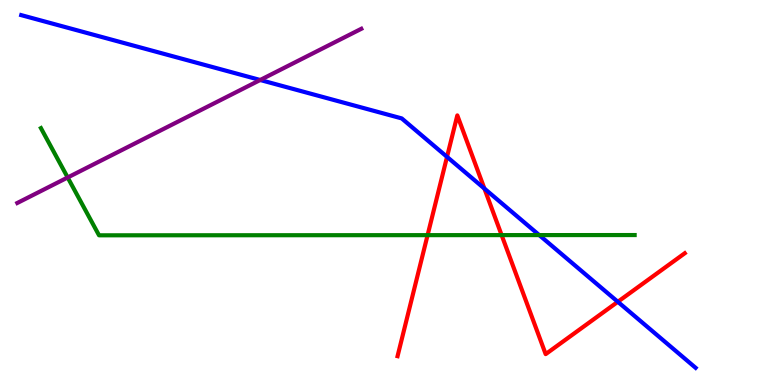[{'lines': ['blue', 'red'], 'intersections': [{'x': 5.77, 'y': 5.93}, {'x': 6.25, 'y': 5.1}, {'x': 7.97, 'y': 2.16}]}, {'lines': ['green', 'red'], 'intersections': [{'x': 5.52, 'y': 3.89}, {'x': 6.47, 'y': 3.89}]}, {'lines': ['purple', 'red'], 'intersections': []}, {'lines': ['blue', 'green'], 'intersections': [{'x': 6.96, 'y': 3.89}]}, {'lines': ['blue', 'purple'], 'intersections': [{'x': 3.36, 'y': 7.92}]}, {'lines': ['green', 'purple'], 'intersections': [{'x': 0.873, 'y': 5.39}]}]